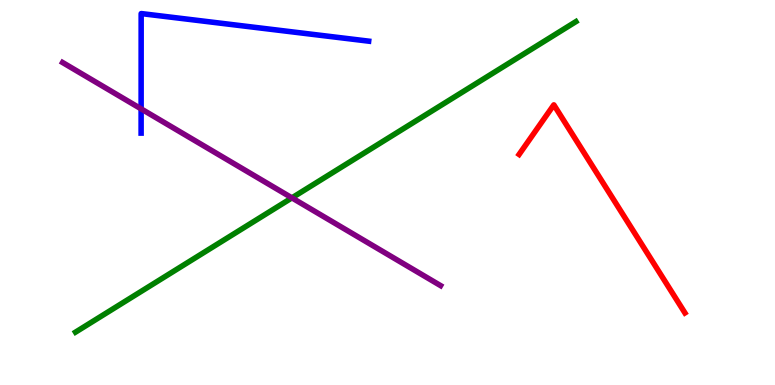[{'lines': ['blue', 'red'], 'intersections': []}, {'lines': ['green', 'red'], 'intersections': []}, {'lines': ['purple', 'red'], 'intersections': []}, {'lines': ['blue', 'green'], 'intersections': []}, {'lines': ['blue', 'purple'], 'intersections': [{'x': 1.82, 'y': 7.17}]}, {'lines': ['green', 'purple'], 'intersections': [{'x': 3.77, 'y': 4.86}]}]